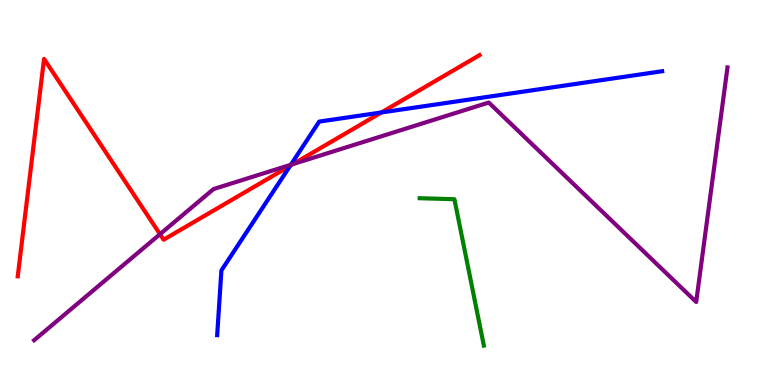[{'lines': ['blue', 'red'], 'intersections': [{'x': 3.74, 'y': 5.69}, {'x': 4.92, 'y': 7.08}]}, {'lines': ['green', 'red'], 'intersections': []}, {'lines': ['purple', 'red'], 'intersections': [{'x': 2.06, 'y': 3.92}, {'x': 3.78, 'y': 5.74}]}, {'lines': ['blue', 'green'], 'intersections': []}, {'lines': ['blue', 'purple'], 'intersections': [{'x': 3.75, 'y': 5.72}]}, {'lines': ['green', 'purple'], 'intersections': []}]